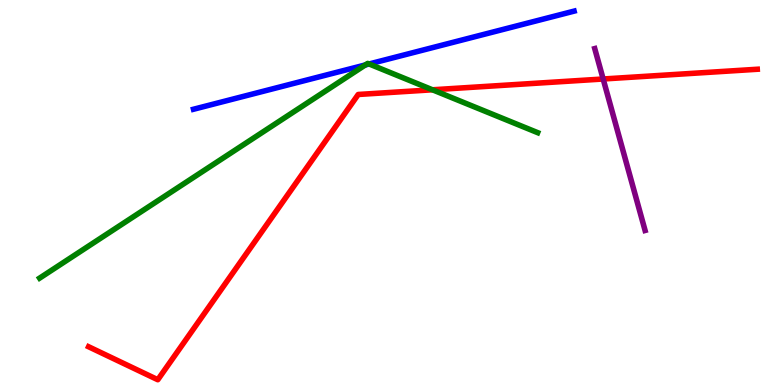[{'lines': ['blue', 'red'], 'intersections': []}, {'lines': ['green', 'red'], 'intersections': [{'x': 5.58, 'y': 7.67}]}, {'lines': ['purple', 'red'], 'intersections': [{'x': 7.78, 'y': 7.95}]}, {'lines': ['blue', 'green'], 'intersections': [{'x': 4.71, 'y': 8.31}, {'x': 4.76, 'y': 8.34}]}, {'lines': ['blue', 'purple'], 'intersections': []}, {'lines': ['green', 'purple'], 'intersections': []}]